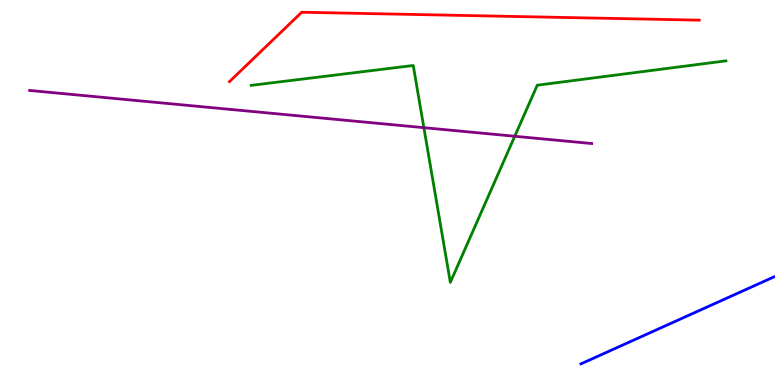[{'lines': ['blue', 'red'], 'intersections': []}, {'lines': ['green', 'red'], 'intersections': []}, {'lines': ['purple', 'red'], 'intersections': []}, {'lines': ['blue', 'green'], 'intersections': []}, {'lines': ['blue', 'purple'], 'intersections': []}, {'lines': ['green', 'purple'], 'intersections': [{'x': 5.47, 'y': 6.68}, {'x': 6.64, 'y': 6.46}]}]